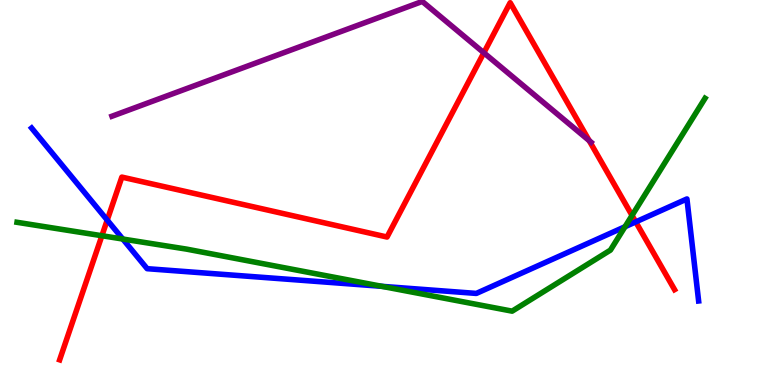[{'lines': ['blue', 'red'], 'intersections': [{'x': 1.38, 'y': 4.28}, {'x': 8.2, 'y': 4.24}]}, {'lines': ['green', 'red'], 'intersections': [{'x': 1.31, 'y': 3.88}, {'x': 8.16, 'y': 4.4}]}, {'lines': ['purple', 'red'], 'intersections': [{'x': 6.24, 'y': 8.63}, {'x': 7.6, 'y': 6.35}]}, {'lines': ['blue', 'green'], 'intersections': [{'x': 1.58, 'y': 3.79}, {'x': 4.93, 'y': 2.56}, {'x': 8.06, 'y': 4.11}]}, {'lines': ['blue', 'purple'], 'intersections': []}, {'lines': ['green', 'purple'], 'intersections': []}]